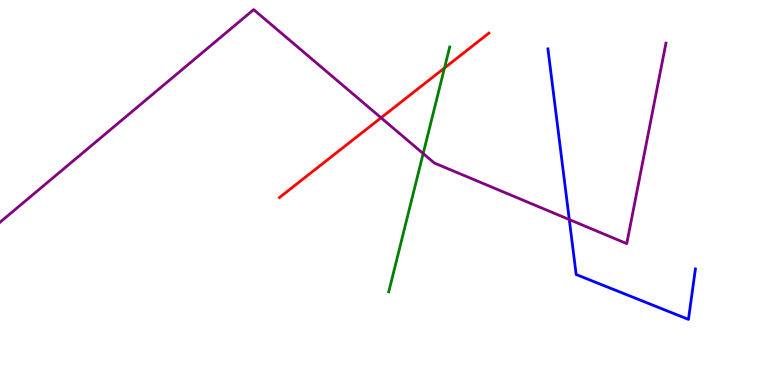[{'lines': ['blue', 'red'], 'intersections': []}, {'lines': ['green', 'red'], 'intersections': [{'x': 5.74, 'y': 8.23}]}, {'lines': ['purple', 'red'], 'intersections': [{'x': 4.92, 'y': 6.94}]}, {'lines': ['blue', 'green'], 'intersections': []}, {'lines': ['blue', 'purple'], 'intersections': [{'x': 7.35, 'y': 4.3}]}, {'lines': ['green', 'purple'], 'intersections': [{'x': 5.46, 'y': 6.01}]}]